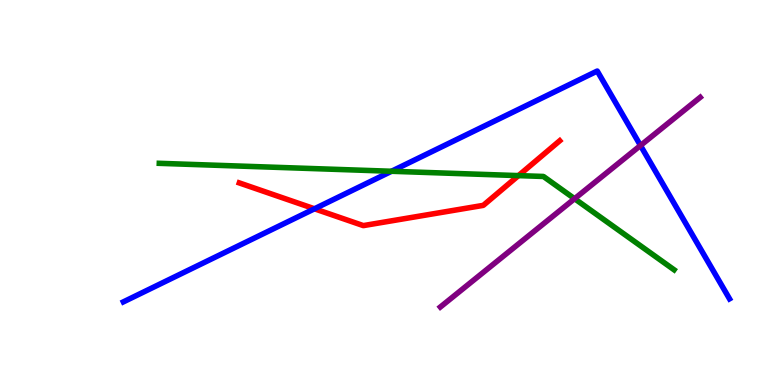[{'lines': ['blue', 'red'], 'intersections': [{'x': 4.06, 'y': 4.58}]}, {'lines': ['green', 'red'], 'intersections': [{'x': 6.69, 'y': 5.44}]}, {'lines': ['purple', 'red'], 'intersections': []}, {'lines': ['blue', 'green'], 'intersections': [{'x': 5.05, 'y': 5.55}]}, {'lines': ['blue', 'purple'], 'intersections': [{'x': 8.26, 'y': 6.22}]}, {'lines': ['green', 'purple'], 'intersections': [{'x': 7.41, 'y': 4.84}]}]